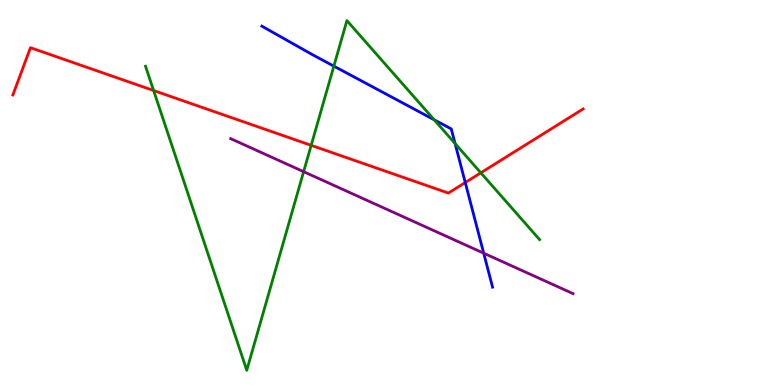[{'lines': ['blue', 'red'], 'intersections': [{'x': 6.0, 'y': 5.26}]}, {'lines': ['green', 'red'], 'intersections': [{'x': 1.98, 'y': 7.65}, {'x': 4.02, 'y': 6.22}, {'x': 6.2, 'y': 5.51}]}, {'lines': ['purple', 'red'], 'intersections': []}, {'lines': ['blue', 'green'], 'intersections': [{'x': 4.31, 'y': 8.28}, {'x': 5.6, 'y': 6.89}, {'x': 5.87, 'y': 6.27}]}, {'lines': ['blue', 'purple'], 'intersections': [{'x': 6.24, 'y': 3.42}]}, {'lines': ['green', 'purple'], 'intersections': [{'x': 3.92, 'y': 5.54}]}]